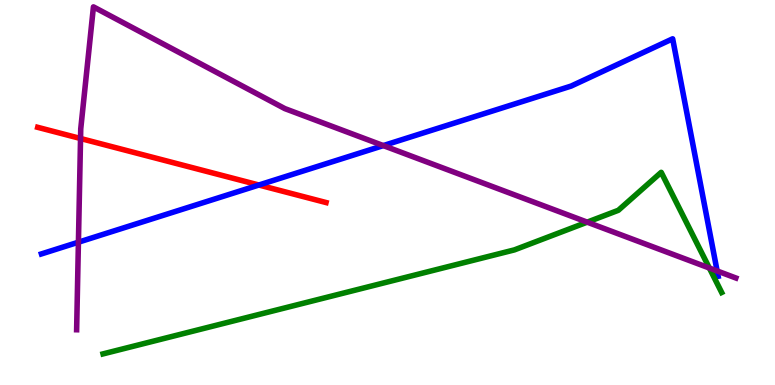[{'lines': ['blue', 'red'], 'intersections': [{'x': 3.34, 'y': 5.19}]}, {'lines': ['green', 'red'], 'intersections': []}, {'lines': ['purple', 'red'], 'intersections': [{'x': 1.04, 'y': 6.4}]}, {'lines': ['blue', 'green'], 'intersections': []}, {'lines': ['blue', 'purple'], 'intersections': [{'x': 1.01, 'y': 3.71}, {'x': 4.95, 'y': 6.22}, {'x': 9.25, 'y': 2.96}]}, {'lines': ['green', 'purple'], 'intersections': [{'x': 7.58, 'y': 4.23}, {'x': 9.15, 'y': 3.04}]}]